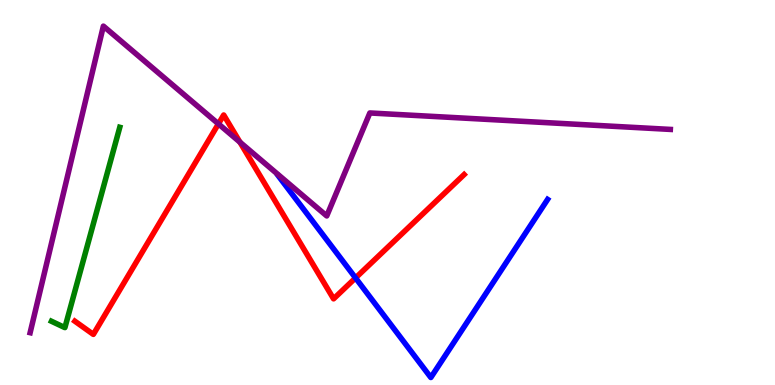[{'lines': ['blue', 'red'], 'intersections': [{'x': 4.59, 'y': 2.78}]}, {'lines': ['green', 'red'], 'intersections': []}, {'lines': ['purple', 'red'], 'intersections': [{'x': 2.82, 'y': 6.78}, {'x': 3.1, 'y': 6.31}]}, {'lines': ['blue', 'green'], 'intersections': []}, {'lines': ['blue', 'purple'], 'intersections': []}, {'lines': ['green', 'purple'], 'intersections': []}]